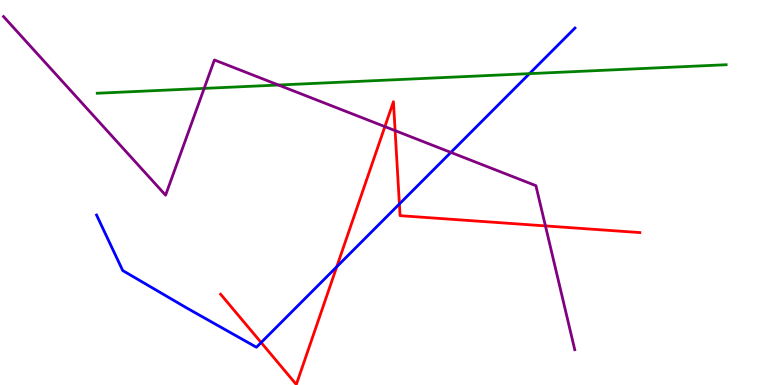[{'lines': ['blue', 'red'], 'intersections': [{'x': 3.37, 'y': 1.1}, {'x': 4.35, 'y': 3.07}, {'x': 5.15, 'y': 4.7}]}, {'lines': ['green', 'red'], 'intersections': []}, {'lines': ['purple', 'red'], 'intersections': [{'x': 4.97, 'y': 6.71}, {'x': 5.1, 'y': 6.61}, {'x': 7.04, 'y': 4.13}]}, {'lines': ['blue', 'green'], 'intersections': [{'x': 6.83, 'y': 8.09}]}, {'lines': ['blue', 'purple'], 'intersections': [{'x': 5.82, 'y': 6.04}]}, {'lines': ['green', 'purple'], 'intersections': [{'x': 2.63, 'y': 7.7}, {'x': 3.59, 'y': 7.79}]}]